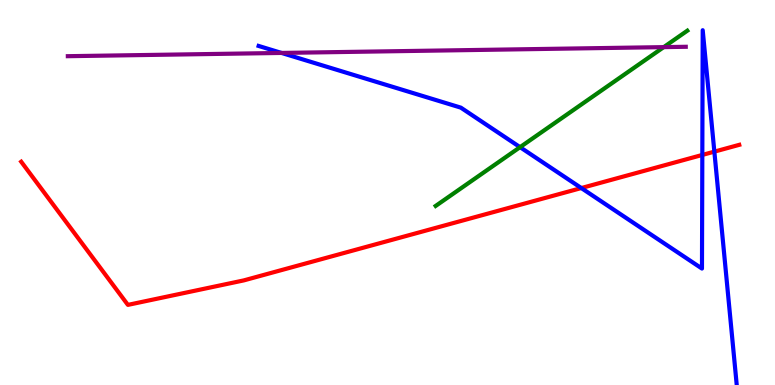[{'lines': ['blue', 'red'], 'intersections': [{'x': 7.5, 'y': 5.12}, {'x': 9.06, 'y': 5.98}, {'x': 9.22, 'y': 6.06}]}, {'lines': ['green', 'red'], 'intersections': []}, {'lines': ['purple', 'red'], 'intersections': []}, {'lines': ['blue', 'green'], 'intersections': [{'x': 6.71, 'y': 6.18}]}, {'lines': ['blue', 'purple'], 'intersections': [{'x': 3.63, 'y': 8.63}]}, {'lines': ['green', 'purple'], 'intersections': [{'x': 8.56, 'y': 8.78}]}]